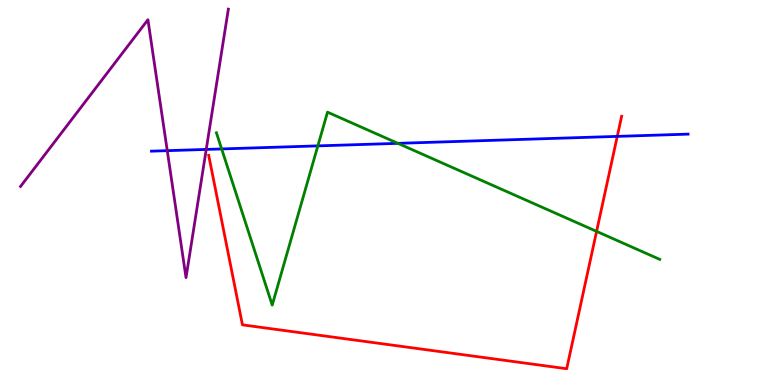[{'lines': ['blue', 'red'], 'intersections': [{'x': 7.96, 'y': 6.46}]}, {'lines': ['green', 'red'], 'intersections': [{'x': 7.7, 'y': 3.99}]}, {'lines': ['purple', 'red'], 'intersections': []}, {'lines': ['blue', 'green'], 'intersections': [{'x': 2.86, 'y': 6.13}, {'x': 4.1, 'y': 6.21}, {'x': 5.13, 'y': 6.28}]}, {'lines': ['blue', 'purple'], 'intersections': [{'x': 2.16, 'y': 6.09}, {'x': 2.66, 'y': 6.12}]}, {'lines': ['green', 'purple'], 'intersections': []}]